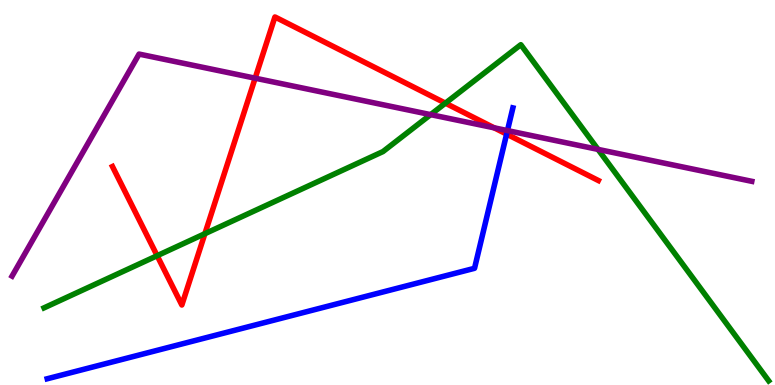[{'lines': ['blue', 'red'], 'intersections': [{'x': 6.54, 'y': 6.52}]}, {'lines': ['green', 'red'], 'intersections': [{'x': 2.03, 'y': 3.36}, {'x': 2.64, 'y': 3.93}, {'x': 5.75, 'y': 7.32}]}, {'lines': ['purple', 'red'], 'intersections': [{'x': 3.29, 'y': 7.97}, {'x': 6.38, 'y': 6.68}]}, {'lines': ['blue', 'green'], 'intersections': []}, {'lines': ['blue', 'purple'], 'intersections': [{'x': 6.55, 'y': 6.61}]}, {'lines': ['green', 'purple'], 'intersections': [{'x': 5.56, 'y': 7.02}, {'x': 7.72, 'y': 6.12}]}]